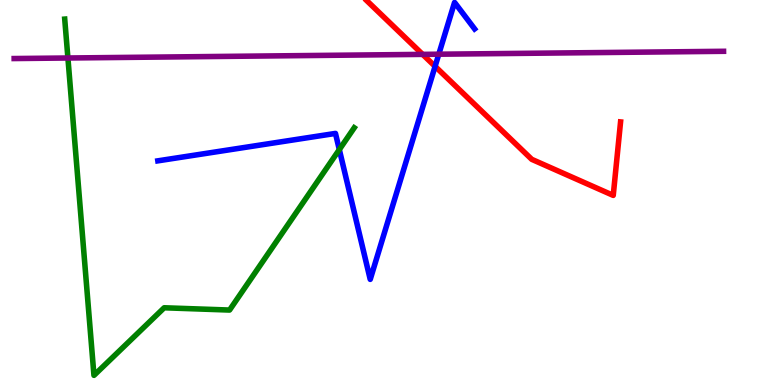[{'lines': ['blue', 'red'], 'intersections': [{'x': 5.61, 'y': 8.28}]}, {'lines': ['green', 'red'], 'intersections': []}, {'lines': ['purple', 'red'], 'intersections': [{'x': 5.45, 'y': 8.59}]}, {'lines': ['blue', 'green'], 'intersections': [{'x': 4.38, 'y': 6.11}]}, {'lines': ['blue', 'purple'], 'intersections': [{'x': 5.66, 'y': 8.59}]}, {'lines': ['green', 'purple'], 'intersections': [{'x': 0.876, 'y': 8.49}]}]